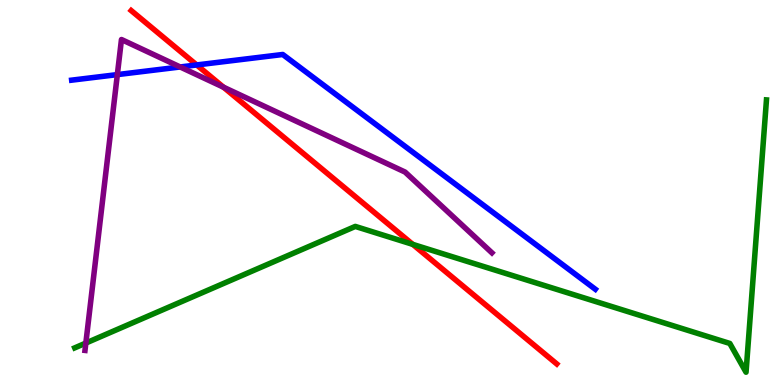[{'lines': ['blue', 'red'], 'intersections': [{'x': 2.54, 'y': 8.31}]}, {'lines': ['green', 'red'], 'intersections': [{'x': 5.33, 'y': 3.65}]}, {'lines': ['purple', 'red'], 'intersections': [{'x': 2.88, 'y': 7.74}]}, {'lines': ['blue', 'green'], 'intersections': []}, {'lines': ['blue', 'purple'], 'intersections': [{'x': 1.51, 'y': 8.06}, {'x': 2.32, 'y': 8.26}]}, {'lines': ['green', 'purple'], 'intersections': [{'x': 1.11, 'y': 1.09}]}]